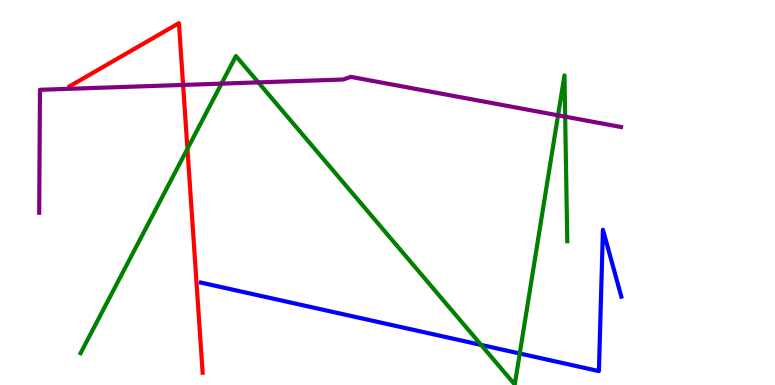[{'lines': ['blue', 'red'], 'intersections': []}, {'lines': ['green', 'red'], 'intersections': [{'x': 2.42, 'y': 6.14}]}, {'lines': ['purple', 'red'], 'intersections': [{'x': 2.36, 'y': 7.79}]}, {'lines': ['blue', 'green'], 'intersections': [{'x': 6.21, 'y': 1.04}, {'x': 6.71, 'y': 0.818}]}, {'lines': ['blue', 'purple'], 'intersections': []}, {'lines': ['green', 'purple'], 'intersections': [{'x': 2.86, 'y': 7.83}, {'x': 3.33, 'y': 7.86}, {'x': 7.2, 'y': 7.0}, {'x': 7.29, 'y': 6.97}]}]